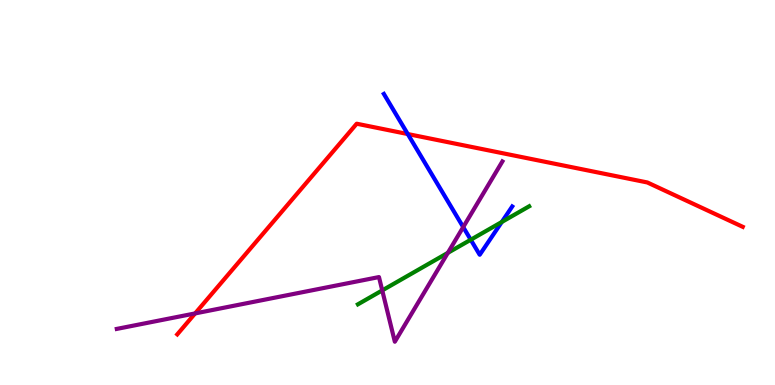[{'lines': ['blue', 'red'], 'intersections': [{'x': 5.26, 'y': 6.52}]}, {'lines': ['green', 'red'], 'intersections': []}, {'lines': ['purple', 'red'], 'intersections': [{'x': 2.52, 'y': 1.86}]}, {'lines': ['blue', 'green'], 'intersections': [{'x': 6.07, 'y': 3.77}, {'x': 6.47, 'y': 4.23}]}, {'lines': ['blue', 'purple'], 'intersections': [{'x': 5.98, 'y': 4.1}]}, {'lines': ['green', 'purple'], 'intersections': [{'x': 4.93, 'y': 2.46}, {'x': 5.78, 'y': 3.43}]}]